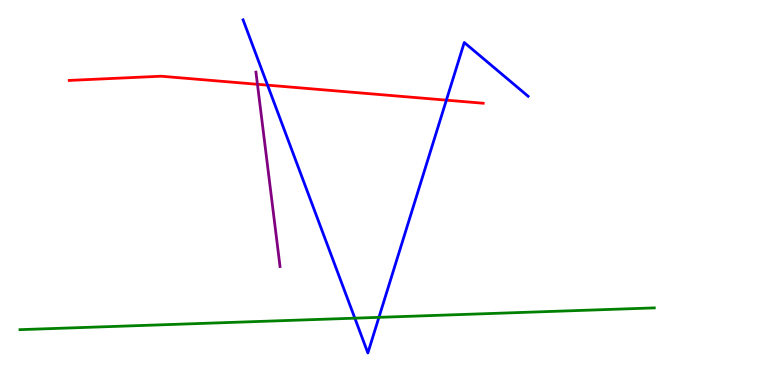[{'lines': ['blue', 'red'], 'intersections': [{'x': 3.45, 'y': 7.79}, {'x': 5.76, 'y': 7.4}]}, {'lines': ['green', 'red'], 'intersections': []}, {'lines': ['purple', 'red'], 'intersections': [{'x': 3.32, 'y': 7.81}]}, {'lines': ['blue', 'green'], 'intersections': [{'x': 4.58, 'y': 1.74}, {'x': 4.89, 'y': 1.76}]}, {'lines': ['blue', 'purple'], 'intersections': []}, {'lines': ['green', 'purple'], 'intersections': []}]